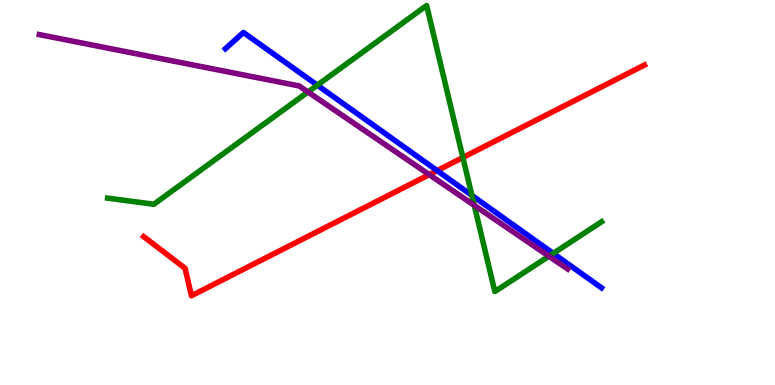[{'lines': ['blue', 'red'], 'intersections': [{'x': 5.64, 'y': 5.57}]}, {'lines': ['green', 'red'], 'intersections': [{'x': 5.97, 'y': 5.91}]}, {'lines': ['purple', 'red'], 'intersections': [{'x': 5.54, 'y': 5.46}]}, {'lines': ['blue', 'green'], 'intersections': [{'x': 4.09, 'y': 7.79}, {'x': 6.09, 'y': 4.92}, {'x': 7.14, 'y': 3.42}]}, {'lines': ['blue', 'purple'], 'intersections': []}, {'lines': ['green', 'purple'], 'intersections': [{'x': 3.97, 'y': 7.61}, {'x': 6.12, 'y': 4.67}, {'x': 7.08, 'y': 3.35}]}]